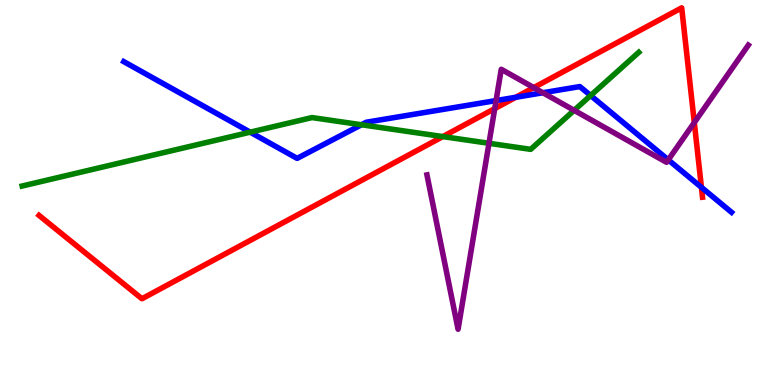[{'lines': ['blue', 'red'], 'intersections': [{'x': 6.66, 'y': 7.47}, {'x': 9.05, 'y': 5.13}]}, {'lines': ['green', 'red'], 'intersections': [{'x': 5.71, 'y': 6.45}]}, {'lines': ['purple', 'red'], 'intersections': [{'x': 6.38, 'y': 7.18}, {'x': 6.89, 'y': 7.73}, {'x': 8.96, 'y': 6.82}]}, {'lines': ['blue', 'green'], 'intersections': [{'x': 3.23, 'y': 6.57}, {'x': 4.66, 'y': 6.76}, {'x': 7.62, 'y': 7.52}]}, {'lines': ['blue', 'purple'], 'intersections': [{'x': 6.4, 'y': 7.39}, {'x': 7.01, 'y': 7.59}, {'x': 8.62, 'y': 5.85}]}, {'lines': ['green', 'purple'], 'intersections': [{'x': 6.31, 'y': 6.28}, {'x': 7.41, 'y': 7.13}]}]